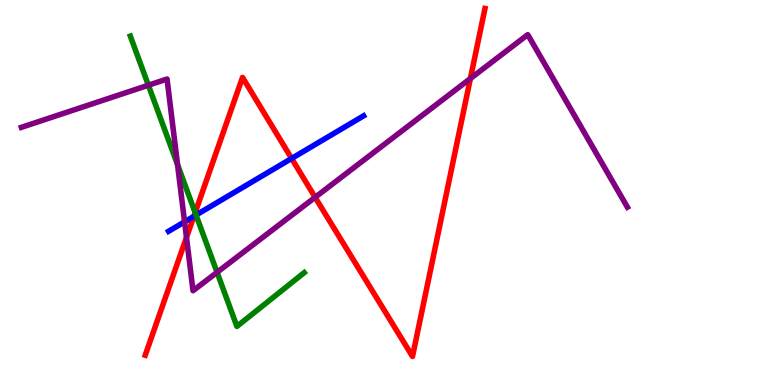[{'lines': ['blue', 'red'], 'intersections': [{'x': 2.5, 'y': 4.38}, {'x': 3.76, 'y': 5.88}]}, {'lines': ['green', 'red'], 'intersections': [{'x': 2.52, 'y': 4.48}]}, {'lines': ['purple', 'red'], 'intersections': [{'x': 2.41, 'y': 3.83}, {'x': 4.07, 'y': 4.88}, {'x': 6.07, 'y': 7.96}]}, {'lines': ['blue', 'green'], 'intersections': [{'x': 2.53, 'y': 4.41}]}, {'lines': ['blue', 'purple'], 'intersections': [{'x': 2.38, 'y': 4.24}]}, {'lines': ['green', 'purple'], 'intersections': [{'x': 1.91, 'y': 7.79}, {'x': 2.29, 'y': 5.72}, {'x': 2.8, 'y': 2.93}]}]